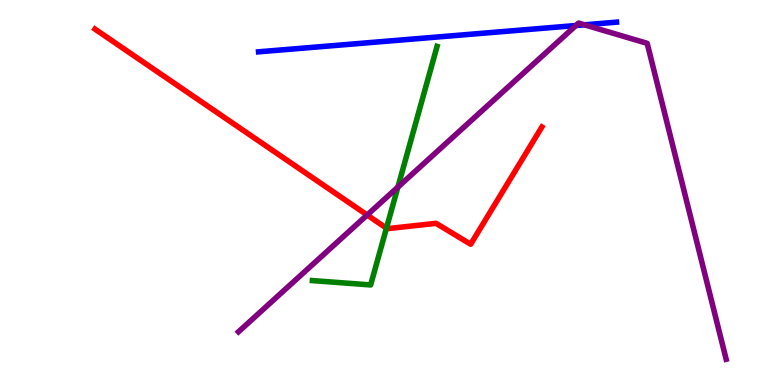[{'lines': ['blue', 'red'], 'intersections': []}, {'lines': ['green', 'red'], 'intersections': [{'x': 4.99, 'y': 4.07}]}, {'lines': ['purple', 'red'], 'intersections': [{'x': 4.74, 'y': 4.42}]}, {'lines': ['blue', 'green'], 'intersections': []}, {'lines': ['blue', 'purple'], 'intersections': [{'x': 7.43, 'y': 9.34}, {'x': 7.54, 'y': 9.36}]}, {'lines': ['green', 'purple'], 'intersections': [{'x': 5.13, 'y': 5.14}]}]